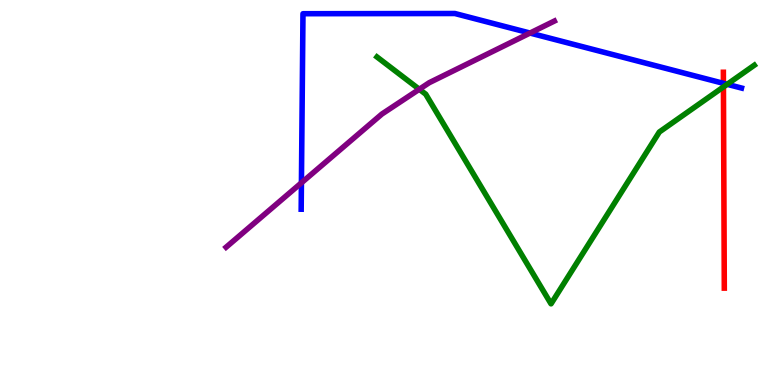[{'lines': ['blue', 'red'], 'intersections': [{'x': 9.33, 'y': 7.84}]}, {'lines': ['green', 'red'], 'intersections': [{'x': 9.33, 'y': 7.74}]}, {'lines': ['purple', 'red'], 'intersections': []}, {'lines': ['blue', 'green'], 'intersections': [{'x': 9.38, 'y': 7.81}]}, {'lines': ['blue', 'purple'], 'intersections': [{'x': 3.89, 'y': 5.25}, {'x': 6.84, 'y': 9.14}]}, {'lines': ['green', 'purple'], 'intersections': [{'x': 5.41, 'y': 7.68}]}]